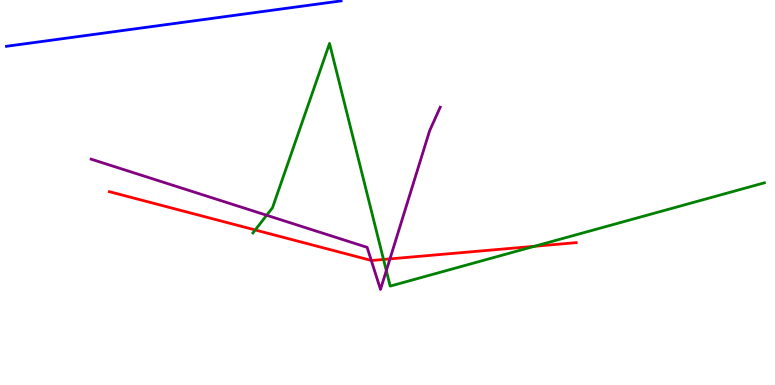[{'lines': ['blue', 'red'], 'intersections': []}, {'lines': ['green', 'red'], 'intersections': [{'x': 3.29, 'y': 4.03}, {'x': 4.95, 'y': 3.26}, {'x': 6.9, 'y': 3.6}]}, {'lines': ['purple', 'red'], 'intersections': [{'x': 4.79, 'y': 3.24}, {'x': 5.03, 'y': 3.28}]}, {'lines': ['blue', 'green'], 'intersections': []}, {'lines': ['blue', 'purple'], 'intersections': []}, {'lines': ['green', 'purple'], 'intersections': [{'x': 3.44, 'y': 4.41}, {'x': 4.98, 'y': 2.97}]}]